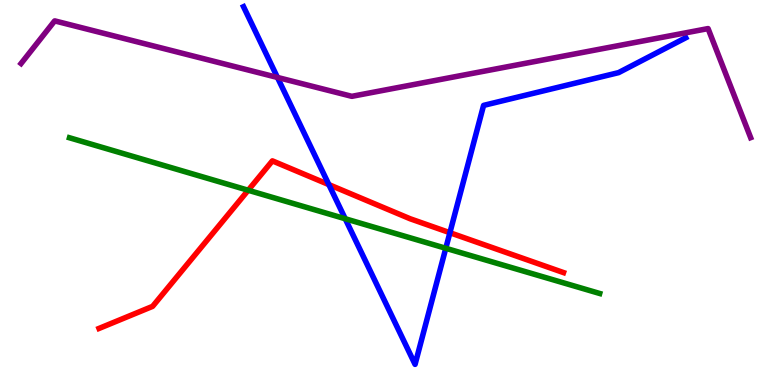[{'lines': ['blue', 'red'], 'intersections': [{'x': 4.24, 'y': 5.21}, {'x': 5.81, 'y': 3.96}]}, {'lines': ['green', 'red'], 'intersections': [{'x': 3.2, 'y': 5.06}]}, {'lines': ['purple', 'red'], 'intersections': []}, {'lines': ['blue', 'green'], 'intersections': [{'x': 4.45, 'y': 4.32}, {'x': 5.75, 'y': 3.55}]}, {'lines': ['blue', 'purple'], 'intersections': [{'x': 3.58, 'y': 7.99}]}, {'lines': ['green', 'purple'], 'intersections': []}]